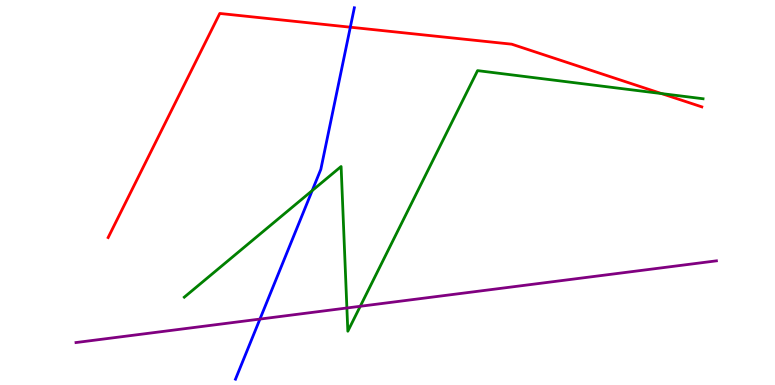[{'lines': ['blue', 'red'], 'intersections': [{'x': 4.52, 'y': 9.29}]}, {'lines': ['green', 'red'], 'intersections': [{'x': 8.54, 'y': 7.57}]}, {'lines': ['purple', 'red'], 'intersections': []}, {'lines': ['blue', 'green'], 'intersections': [{'x': 4.03, 'y': 5.05}]}, {'lines': ['blue', 'purple'], 'intersections': [{'x': 3.35, 'y': 1.71}]}, {'lines': ['green', 'purple'], 'intersections': [{'x': 4.48, 'y': 2.0}, {'x': 4.65, 'y': 2.04}]}]